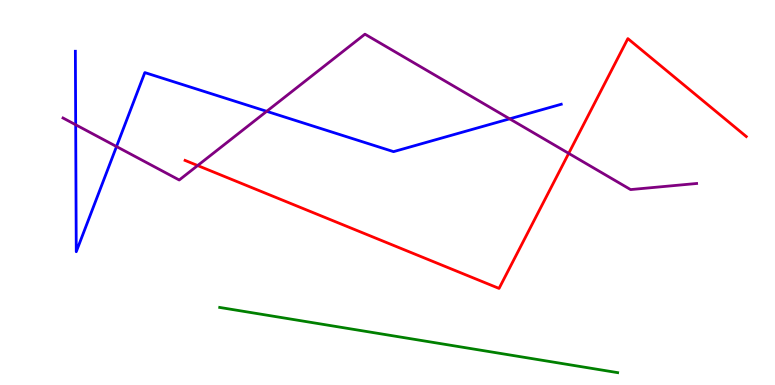[{'lines': ['blue', 'red'], 'intersections': []}, {'lines': ['green', 'red'], 'intersections': []}, {'lines': ['purple', 'red'], 'intersections': [{'x': 2.55, 'y': 5.7}, {'x': 7.34, 'y': 6.02}]}, {'lines': ['blue', 'green'], 'intersections': []}, {'lines': ['blue', 'purple'], 'intersections': [{'x': 0.977, 'y': 6.76}, {'x': 1.5, 'y': 6.19}, {'x': 3.44, 'y': 7.11}, {'x': 6.58, 'y': 6.91}]}, {'lines': ['green', 'purple'], 'intersections': []}]